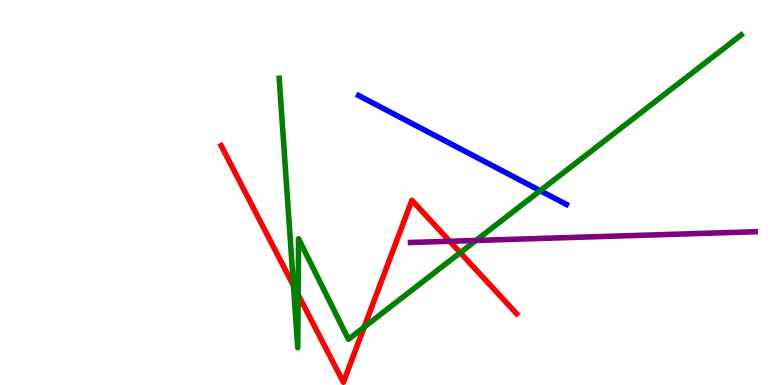[{'lines': ['blue', 'red'], 'intersections': []}, {'lines': ['green', 'red'], 'intersections': [{'x': 3.79, 'y': 2.58}, {'x': 3.85, 'y': 2.35}, {'x': 4.7, 'y': 1.5}, {'x': 5.94, 'y': 3.44}]}, {'lines': ['purple', 'red'], 'intersections': [{'x': 5.8, 'y': 3.73}]}, {'lines': ['blue', 'green'], 'intersections': [{'x': 6.97, 'y': 5.05}]}, {'lines': ['blue', 'purple'], 'intersections': []}, {'lines': ['green', 'purple'], 'intersections': [{'x': 6.14, 'y': 3.75}]}]